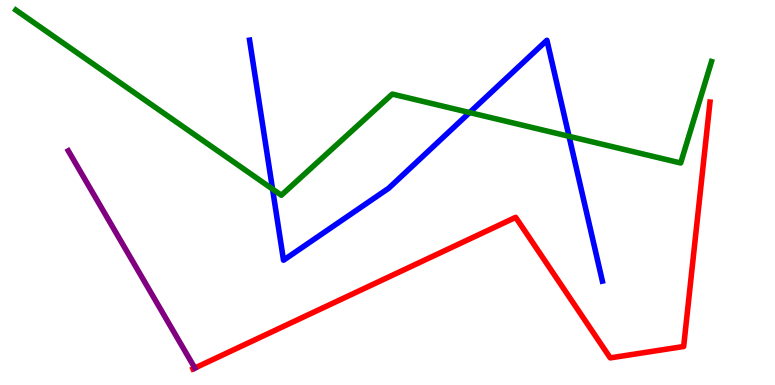[{'lines': ['blue', 'red'], 'intersections': []}, {'lines': ['green', 'red'], 'intersections': []}, {'lines': ['purple', 'red'], 'intersections': [{'x': 2.51, 'y': 0.441}]}, {'lines': ['blue', 'green'], 'intersections': [{'x': 3.52, 'y': 5.09}, {'x': 6.06, 'y': 7.08}, {'x': 7.34, 'y': 6.46}]}, {'lines': ['blue', 'purple'], 'intersections': []}, {'lines': ['green', 'purple'], 'intersections': []}]